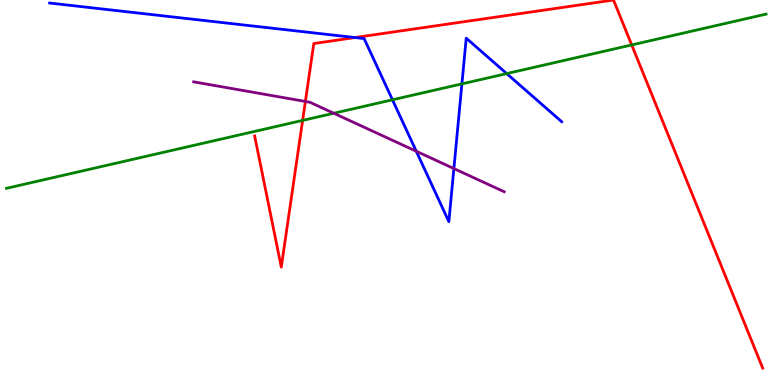[{'lines': ['blue', 'red'], 'intersections': [{'x': 4.58, 'y': 9.02}]}, {'lines': ['green', 'red'], 'intersections': [{'x': 3.9, 'y': 6.87}, {'x': 8.15, 'y': 8.83}]}, {'lines': ['purple', 'red'], 'intersections': [{'x': 3.94, 'y': 7.36}]}, {'lines': ['blue', 'green'], 'intersections': [{'x': 5.06, 'y': 7.41}, {'x': 5.96, 'y': 7.82}, {'x': 6.54, 'y': 8.09}]}, {'lines': ['blue', 'purple'], 'intersections': [{'x': 5.37, 'y': 6.07}, {'x': 5.86, 'y': 5.62}]}, {'lines': ['green', 'purple'], 'intersections': [{'x': 4.31, 'y': 7.06}]}]